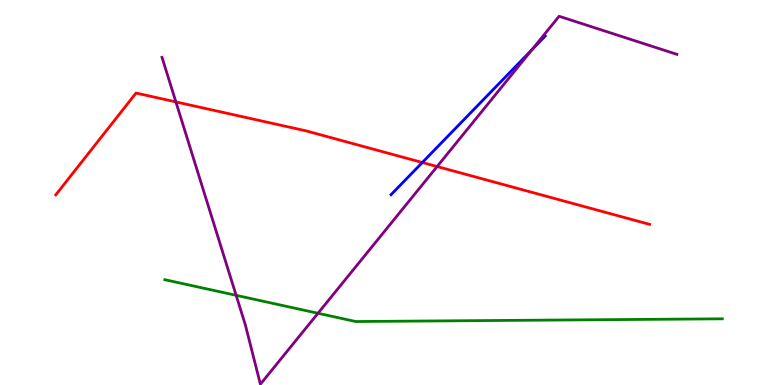[{'lines': ['blue', 'red'], 'intersections': [{'x': 5.45, 'y': 5.78}]}, {'lines': ['green', 'red'], 'intersections': []}, {'lines': ['purple', 'red'], 'intersections': [{'x': 2.27, 'y': 7.35}, {'x': 5.64, 'y': 5.67}]}, {'lines': ['blue', 'green'], 'intersections': []}, {'lines': ['blue', 'purple'], 'intersections': [{'x': 6.87, 'y': 8.71}]}, {'lines': ['green', 'purple'], 'intersections': [{'x': 3.05, 'y': 2.33}, {'x': 4.1, 'y': 1.86}]}]